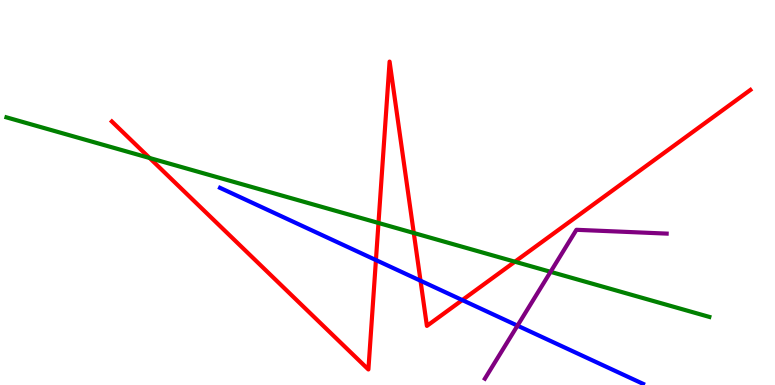[{'lines': ['blue', 'red'], 'intersections': [{'x': 4.85, 'y': 3.25}, {'x': 5.43, 'y': 2.71}, {'x': 5.97, 'y': 2.21}]}, {'lines': ['green', 'red'], 'intersections': [{'x': 1.93, 'y': 5.9}, {'x': 4.88, 'y': 4.21}, {'x': 5.34, 'y': 3.95}, {'x': 6.64, 'y': 3.2}]}, {'lines': ['purple', 'red'], 'intersections': []}, {'lines': ['blue', 'green'], 'intersections': []}, {'lines': ['blue', 'purple'], 'intersections': [{'x': 6.68, 'y': 1.54}]}, {'lines': ['green', 'purple'], 'intersections': [{'x': 7.1, 'y': 2.94}]}]